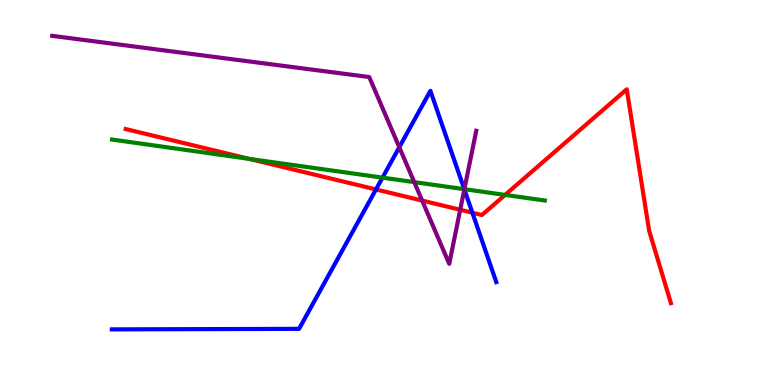[{'lines': ['blue', 'red'], 'intersections': [{'x': 4.85, 'y': 5.08}, {'x': 6.1, 'y': 4.48}]}, {'lines': ['green', 'red'], 'intersections': [{'x': 3.22, 'y': 5.87}, {'x': 6.52, 'y': 4.94}]}, {'lines': ['purple', 'red'], 'intersections': [{'x': 5.45, 'y': 4.79}, {'x': 5.94, 'y': 4.55}]}, {'lines': ['blue', 'green'], 'intersections': [{'x': 4.94, 'y': 5.39}, {'x': 5.99, 'y': 5.09}]}, {'lines': ['blue', 'purple'], 'intersections': [{'x': 5.15, 'y': 6.18}, {'x': 5.99, 'y': 5.08}]}, {'lines': ['green', 'purple'], 'intersections': [{'x': 5.34, 'y': 5.27}, {'x': 5.99, 'y': 5.09}]}]